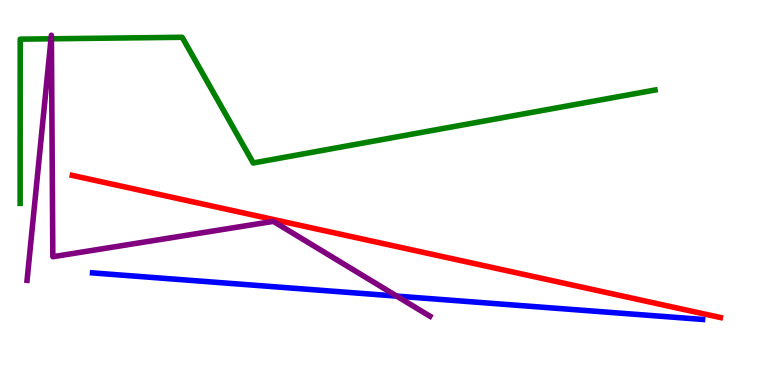[{'lines': ['blue', 'red'], 'intersections': []}, {'lines': ['green', 'red'], 'intersections': []}, {'lines': ['purple', 'red'], 'intersections': []}, {'lines': ['blue', 'green'], 'intersections': []}, {'lines': ['blue', 'purple'], 'intersections': [{'x': 5.12, 'y': 2.31}]}, {'lines': ['green', 'purple'], 'intersections': [{'x': 0.659, 'y': 8.99}, {'x': 0.663, 'y': 8.99}]}]